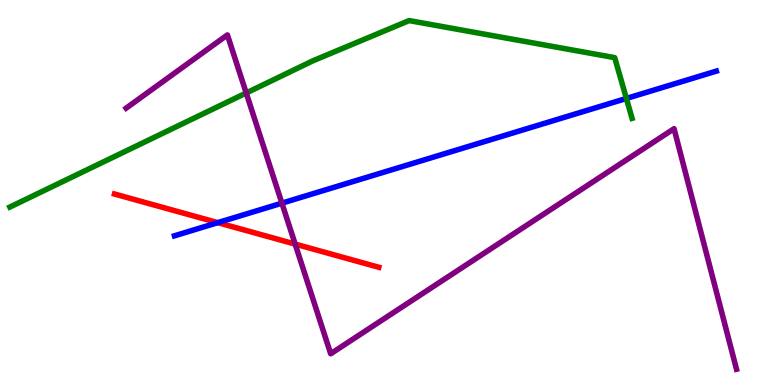[{'lines': ['blue', 'red'], 'intersections': [{'x': 2.81, 'y': 4.22}]}, {'lines': ['green', 'red'], 'intersections': []}, {'lines': ['purple', 'red'], 'intersections': [{'x': 3.81, 'y': 3.66}]}, {'lines': ['blue', 'green'], 'intersections': [{'x': 8.08, 'y': 7.44}]}, {'lines': ['blue', 'purple'], 'intersections': [{'x': 3.64, 'y': 4.72}]}, {'lines': ['green', 'purple'], 'intersections': [{'x': 3.18, 'y': 7.58}]}]